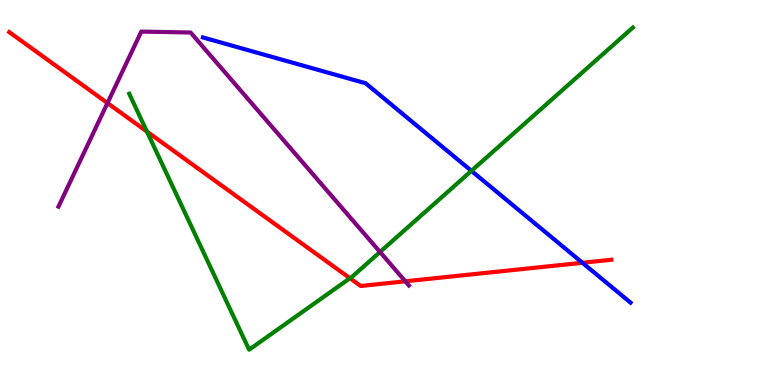[{'lines': ['blue', 'red'], 'intersections': [{'x': 7.52, 'y': 3.17}]}, {'lines': ['green', 'red'], 'intersections': [{'x': 1.9, 'y': 6.58}, {'x': 4.52, 'y': 2.77}]}, {'lines': ['purple', 'red'], 'intersections': [{'x': 1.39, 'y': 7.32}, {'x': 5.23, 'y': 2.69}]}, {'lines': ['blue', 'green'], 'intersections': [{'x': 6.08, 'y': 5.56}]}, {'lines': ['blue', 'purple'], 'intersections': []}, {'lines': ['green', 'purple'], 'intersections': [{'x': 4.9, 'y': 3.45}]}]